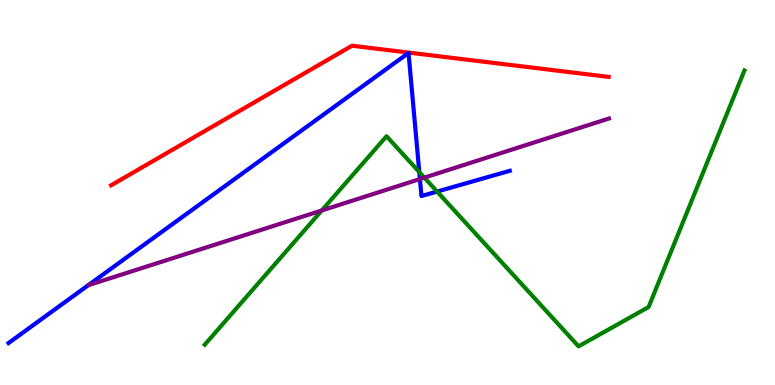[{'lines': ['blue', 'red'], 'intersections': []}, {'lines': ['green', 'red'], 'intersections': []}, {'lines': ['purple', 'red'], 'intersections': []}, {'lines': ['blue', 'green'], 'intersections': [{'x': 5.41, 'y': 5.53}, {'x': 5.64, 'y': 5.02}]}, {'lines': ['blue', 'purple'], 'intersections': [{'x': 5.42, 'y': 5.35}]}, {'lines': ['green', 'purple'], 'intersections': [{'x': 4.15, 'y': 4.53}, {'x': 5.48, 'y': 5.39}]}]